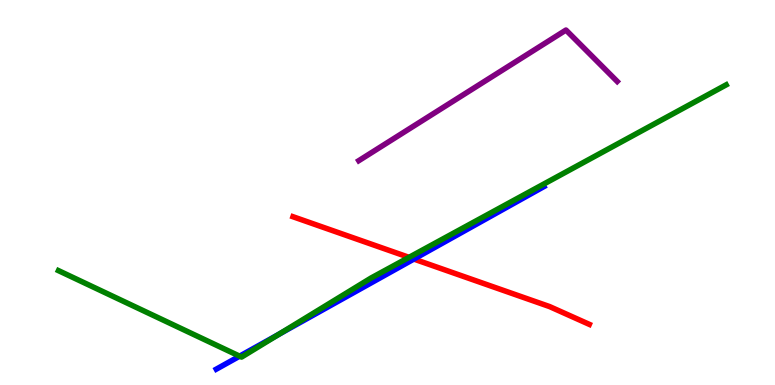[{'lines': ['blue', 'red'], 'intersections': [{'x': 5.34, 'y': 3.27}]}, {'lines': ['green', 'red'], 'intersections': [{'x': 5.28, 'y': 3.32}]}, {'lines': ['purple', 'red'], 'intersections': []}, {'lines': ['blue', 'green'], 'intersections': [{'x': 3.09, 'y': 0.749}, {'x': 3.6, 'y': 1.32}]}, {'lines': ['blue', 'purple'], 'intersections': []}, {'lines': ['green', 'purple'], 'intersections': []}]